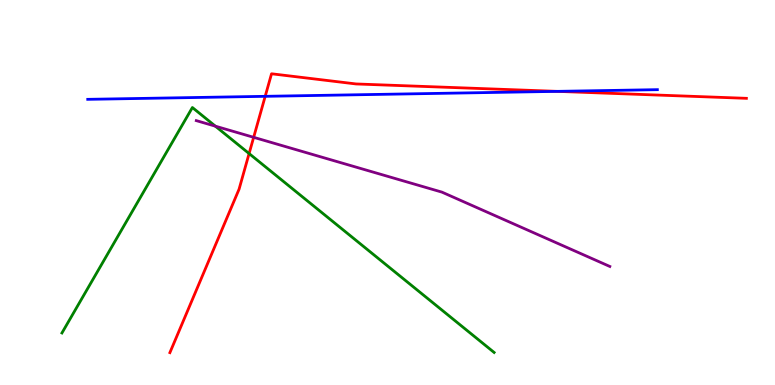[{'lines': ['blue', 'red'], 'intersections': [{'x': 3.42, 'y': 7.5}, {'x': 7.19, 'y': 7.63}]}, {'lines': ['green', 'red'], 'intersections': [{'x': 3.21, 'y': 6.01}]}, {'lines': ['purple', 'red'], 'intersections': [{'x': 3.27, 'y': 6.43}]}, {'lines': ['blue', 'green'], 'intersections': []}, {'lines': ['blue', 'purple'], 'intersections': []}, {'lines': ['green', 'purple'], 'intersections': [{'x': 2.78, 'y': 6.72}]}]